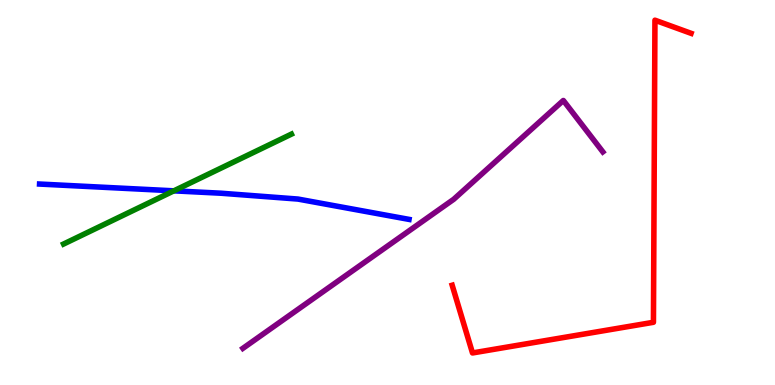[{'lines': ['blue', 'red'], 'intersections': []}, {'lines': ['green', 'red'], 'intersections': []}, {'lines': ['purple', 'red'], 'intersections': []}, {'lines': ['blue', 'green'], 'intersections': [{'x': 2.24, 'y': 5.04}]}, {'lines': ['blue', 'purple'], 'intersections': []}, {'lines': ['green', 'purple'], 'intersections': []}]